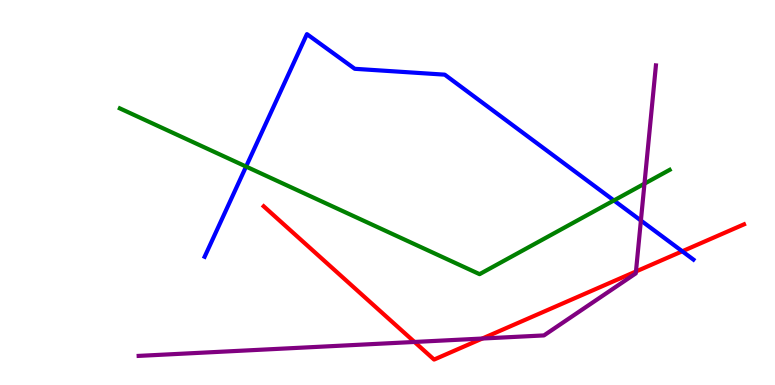[{'lines': ['blue', 'red'], 'intersections': [{'x': 8.8, 'y': 3.47}]}, {'lines': ['green', 'red'], 'intersections': []}, {'lines': ['purple', 'red'], 'intersections': [{'x': 5.35, 'y': 1.12}, {'x': 6.22, 'y': 1.21}, {'x': 8.21, 'y': 2.95}]}, {'lines': ['blue', 'green'], 'intersections': [{'x': 3.18, 'y': 5.67}, {'x': 7.92, 'y': 4.79}]}, {'lines': ['blue', 'purple'], 'intersections': [{'x': 8.27, 'y': 4.27}]}, {'lines': ['green', 'purple'], 'intersections': [{'x': 8.32, 'y': 5.23}]}]